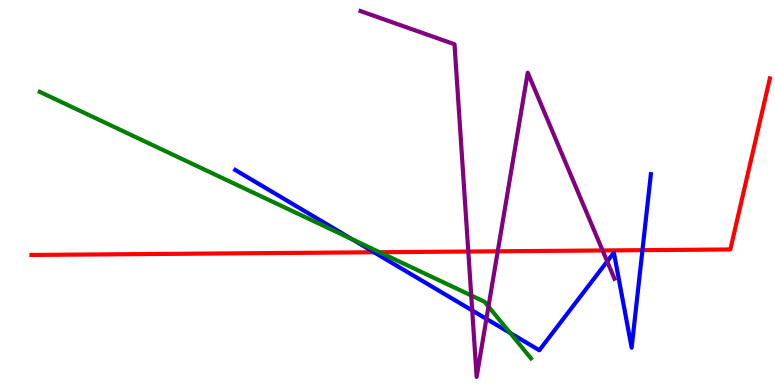[{'lines': ['blue', 'red'], 'intersections': [{'x': 4.83, 'y': 3.45}, {'x': 8.29, 'y': 3.5}]}, {'lines': ['green', 'red'], 'intersections': [{'x': 4.9, 'y': 3.45}]}, {'lines': ['purple', 'red'], 'intersections': [{'x': 6.04, 'y': 3.47}, {'x': 6.42, 'y': 3.47}, {'x': 7.78, 'y': 3.49}]}, {'lines': ['blue', 'green'], 'intersections': [{'x': 4.54, 'y': 3.78}, {'x': 6.58, 'y': 1.35}]}, {'lines': ['blue', 'purple'], 'intersections': [{'x': 6.09, 'y': 1.94}, {'x': 6.28, 'y': 1.72}, {'x': 7.83, 'y': 3.21}]}, {'lines': ['green', 'purple'], 'intersections': [{'x': 6.08, 'y': 2.33}, {'x': 6.3, 'y': 2.04}]}]